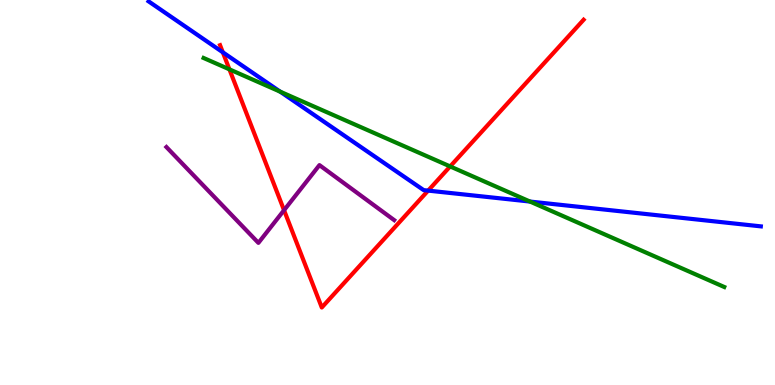[{'lines': ['blue', 'red'], 'intersections': [{'x': 2.87, 'y': 8.64}, {'x': 5.52, 'y': 5.05}]}, {'lines': ['green', 'red'], 'intersections': [{'x': 2.96, 'y': 8.2}, {'x': 5.81, 'y': 5.68}]}, {'lines': ['purple', 'red'], 'intersections': [{'x': 3.67, 'y': 4.54}]}, {'lines': ['blue', 'green'], 'intersections': [{'x': 3.62, 'y': 7.62}, {'x': 6.84, 'y': 4.76}]}, {'lines': ['blue', 'purple'], 'intersections': []}, {'lines': ['green', 'purple'], 'intersections': []}]